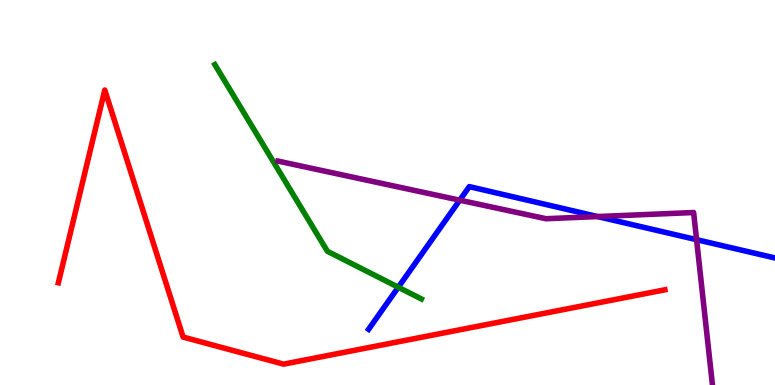[{'lines': ['blue', 'red'], 'intersections': []}, {'lines': ['green', 'red'], 'intersections': []}, {'lines': ['purple', 'red'], 'intersections': []}, {'lines': ['blue', 'green'], 'intersections': [{'x': 5.14, 'y': 2.54}]}, {'lines': ['blue', 'purple'], 'intersections': [{'x': 5.93, 'y': 4.8}, {'x': 7.71, 'y': 4.38}, {'x': 8.99, 'y': 3.78}]}, {'lines': ['green', 'purple'], 'intersections': []}]